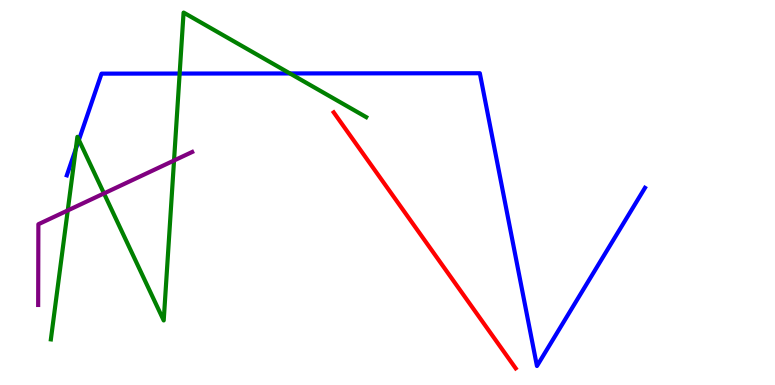[{'lines': ['blue', 'red'], 'intersections': []}, {'lines': ['green', 'red'], 'intersections': []}, {'lines': ['purple', 'red'], 'intersections': []}, {'lines': ['blue', 'green'], 'intersections': [{'x': 0.978, 'y': 6.13}, {'x': 1.02, 'y': 6.36}, {'x': 2.32, 'y': 8.09}, {'x': 3.74, 'y': 8.09}]}, {'lines': ['blue', 'purple'], 'intersections': []}, {'lines': ['green', 'purple'], 'intersections': [{'x': 0.874, 'y': 4.53}, {'x': 1.34, 'y': 4.98}, {'x': 2.25, 'y': 5.83}]}]